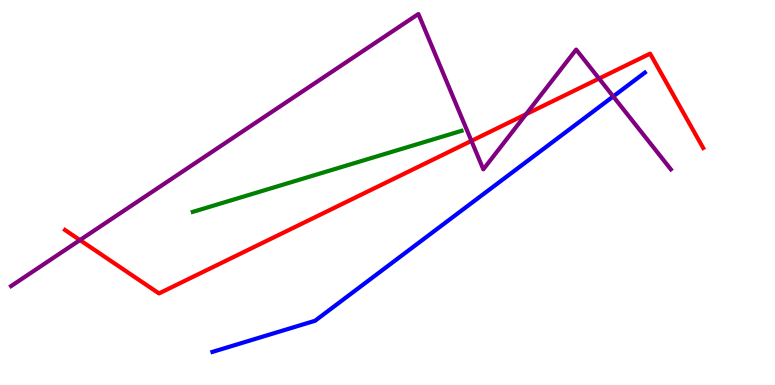[{'lines': ['blue', 'red'], 'intersections': []}, {'lines': ['green', 'red'], 'intersections': []}, {'lines': ['purple', 'red'], 'intersections': [{'x': 1.03, 'y': 3.76}, {'x': 6.08, 'y': 6.34}, {'x': 6.79, 'y': 7.03}, {'x': 7.73, 'y': 7.96}]}, {'lines': ['blue', 'green'], 'intersections': []}, {'lines': ['blue', 'purple'], 'intersections': [{'x': 7.91, 'y': 7.49}]}, {'lines': ['green', 'purple'], 'intersections': []}]